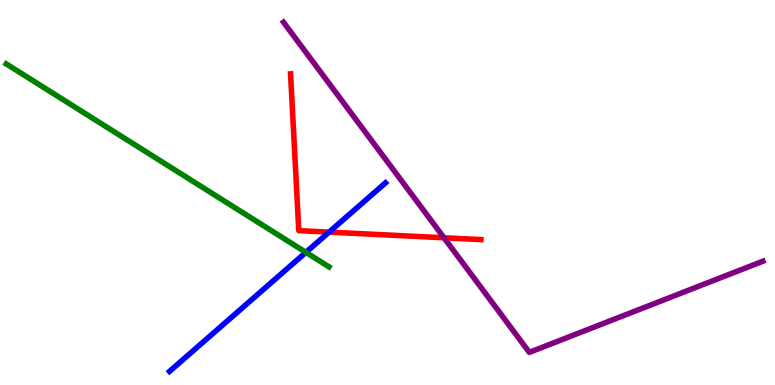[{'lines': ['blue', 'red'], 'intersections': [{'x': 4.25, 'y': 3.97}]}, {'lines': ['green', 'red'], 'intersections': []}, {'lines': ['purple', 'red'], 'intersections': [{'x': 5.73, 'y': 3.82}]}, {'lines': ['blue', 'green'], 'intersections': [{'x': 3.95, 'y': 3.45}]}, {'lines': ['blue', 'purple'], 'intersections': []}, {'lines': ['green', 'purple'], 'intersections': []}]